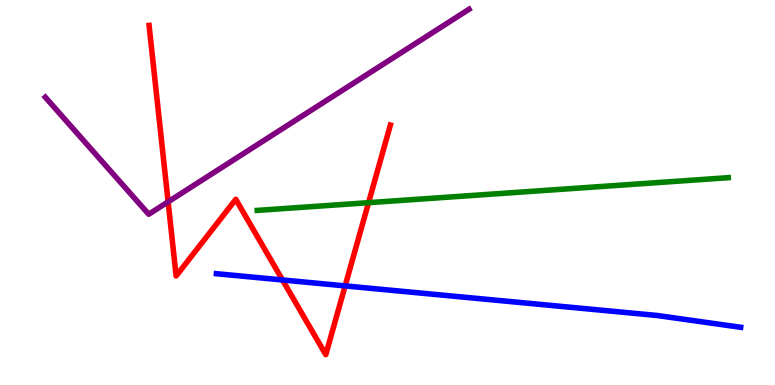[{'lines': ['blue', 'red'], 'intersections': [{'x': 3.65, 'y': 2.73}, {'x': 4.45, 'y': 2.57}]}, {'lines': ['green', 'red'], 'intersections': [{'x': 4.76, 'y': 4.74}]}, {'lines': ['purple', 'red'], 'intersections': [{'x': 2.17, 'y': 4.76}]}, {'lines': ['blue', 'green'], 'intersections': []}, {'lines': ['blue', 'purple'], 'intersections': []}, {'lines': ['green', 'purple'], 'intersections': []}]